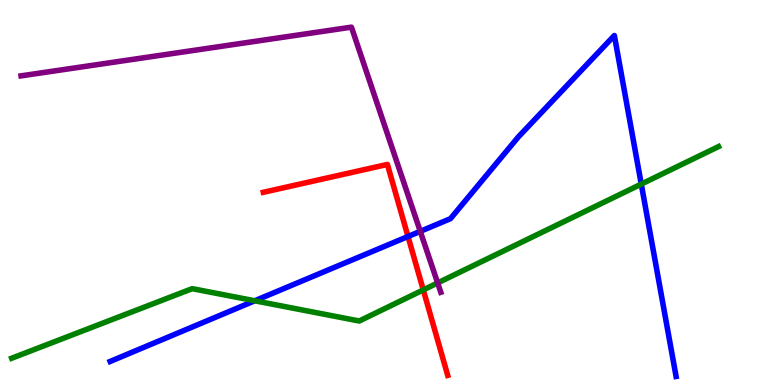[{'lines': ['blue', 'red'], 'intersections': [{'x': 5.26, 'y': 3.86}]}, {'lines': ['green', 'red'], 'intersections': [{'x': 5.46, 'y': 2.47}]}, {'lines': ['purple', 'red'], 'intersections': []}, {'lines': ['blue', 'green'], 'intersections': [{'x': 3.29, 'y': 2.19}, {'x': 8.27, 'y': 5.22}]}, {'lines': ['blue', 'purple'], 'intersections': [{'x': 5.42, 'y': 3.99}]}, {'lines': ['green', 'purple'], 'intersections': [{'x': 5.65, 'y': 2.65}]}]